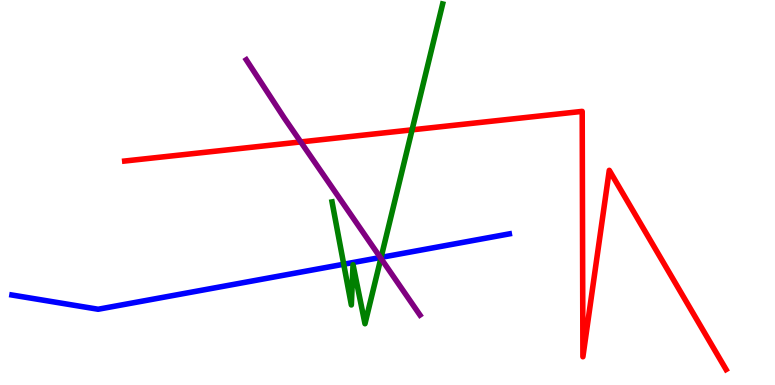[{'lines': ['blue', 'red'], 'intersections': []}, {'lines': ['green', 'red'], 'intersections': [{'x': 5.32, 'y': 6.63}]}, {'lines': ['purple', 'red'], 'intersections': [{'x': 3.88, 'y': 6.31}]}, {'lines': ['blue', 'green'], 'intersections': [{'x': 4.44, 'y': 3.14}, {'x': 4.92, 'y': 3.31}]}, {'lines': ['blue', 'purple'], 'intersections': [{'x': 4.91, 'y': 3.31}]}, {'lines': ['green', 'purple'], 'intersections': [{'x': 4.91, 'y': 3.29}]}]